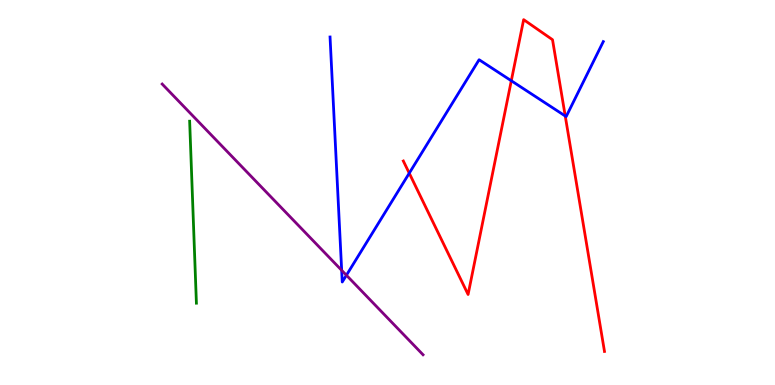[{'lines': ['blue', 'red'], 'intersections': [{'x': 5.28, 'y': 5.5}, {'x': 6.6, 'y': 7.9}, {'x': 7.29, 'y': 6.99}]}, {'lines': ['green', 'red'], 'intersections': []}, {'lines': ['purple', 'red'], 'intersections': []}, {'lines': ['blue', 'green'], 'intersections': []}, {'lines': ['blue', 'purple'], 'intersections': [{'x': 4.41, 'y': 2.98}, {'x': 4.47, 'y': 2.85}]}, {'lines': ['green', 'purple'], 'intersections': []}]